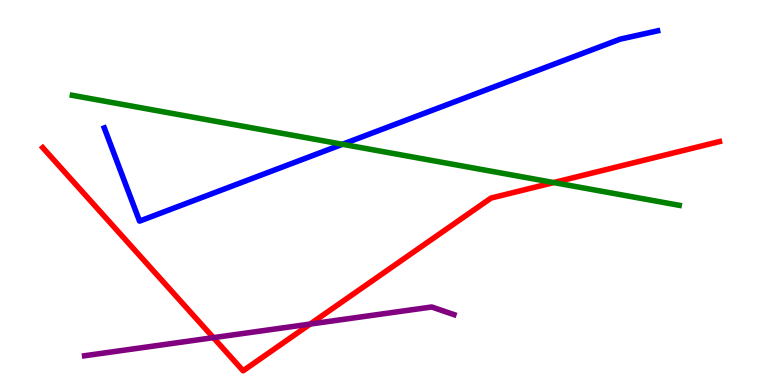[{'lines': ['blue', 'red'], 'intersections': []}, {'lines': ['green', 'red'], 'intersections': [{'x': 7.14, 'y': 5.26}]}, {'lines': ['purple', 'red'], 'intersections': [{'x': 2.75, 'y': 1.23}, {'x': 4.0, 'y': 1.58}]}, {'lines': ['blue', 'green'], 'intersections': [{'x': 4.42, 'y': 6.25}]}, {'lines': ['blue', 'purple'], 'intersections': []}, {'lines': ['green', 'purple'], 'intersections': []}]